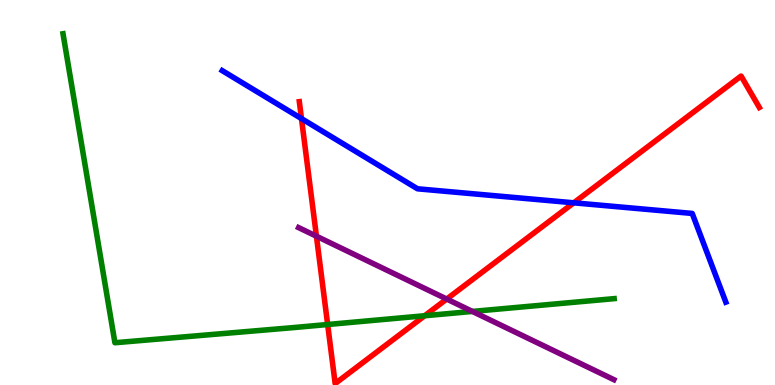[{'lines': ['blue', 'red'], 'intersections': [{'x': 3.89, 'y': 6.92}, {'x': 7.4, 'y': 4.73}]}, {'lines': ['green', 'red'], 'intersections': [{'x': 4.23, 'y': 1.57}, {'x': 5.48, 'y': 1.8}]}, {'lines': ['purple', 'red'], 'intersections': [{'x': 4.08, 'y': 3.86}, {'x': 5.76, 'y': 2.23}]}, {'lines': ['blue', 'green'], 'intersections': []}, {'lines': ['blue', 'purple'], 'intersections': []}, {'lines': ['green', 'purple'], 'intersections': [{'x': 6.1, 'y': 1.91}]}]